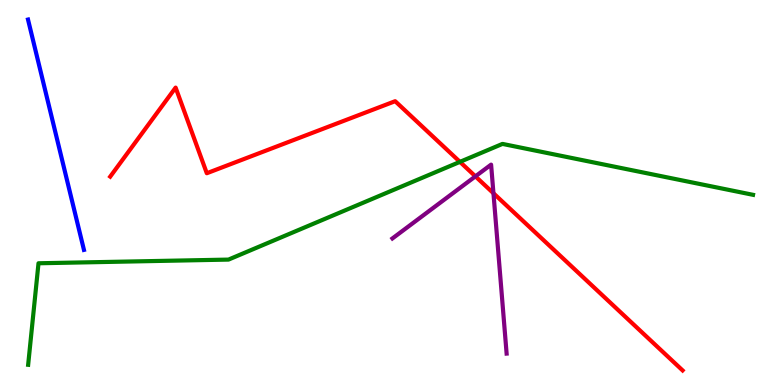[{'lines': ['blue', 'red'], 'intersections': []}, {'lines': ['green', 'red'], 'intersections': [{'x': 5.93, 'y': 5.8}]}, {'lines': ['purple', 'red'], 'intersections': [{'x': 6.13, 'y': 5.42}, {'x': 6.37, 'y': 4.98}]}, {'lines': ['blue', 'green'], 'intersections': []}, {'lines': ['blue', 'purple'], 'intersections': []}, {'lines': ['green', 'purple'], 'intersections': []}]